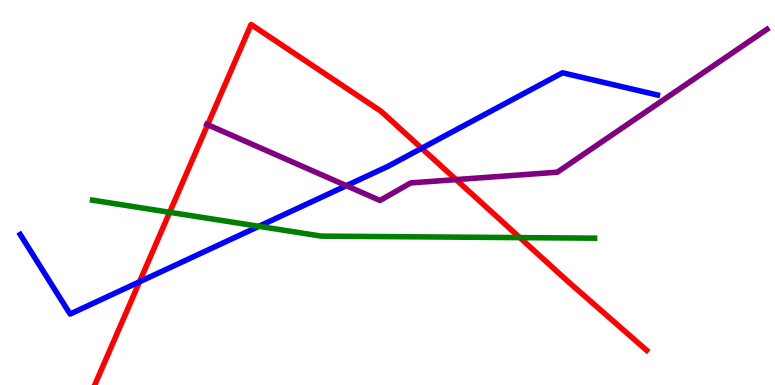[{'lines': ['blue', 'red'], 'intersections': [{'x': 1.8, 'y': 2.68}, {'x': 5.44, 'y': 6.15}]}, {'lines': ['green', 'red'], 'intersections': [{'x': 2.19, 'y': 4.49}, {'x': 6.71, 'y': 3.83}]}, {'lines': ['purple', 'red'], 'intersections': [{'x': 2.68, 'y': 6.76}, {'x': 5.88, 'y': 5.34}]}, {'lines': ['blue', 'green'], 'intersections': [{'x': 3.34, 'y': 4.12}]}, {'lines': ['blue', 'purple'], 'intersections': [{'x': 4.47, 'y': 5.18}]}, {'lines': ['green', 'purple'], 'intersections': []}]